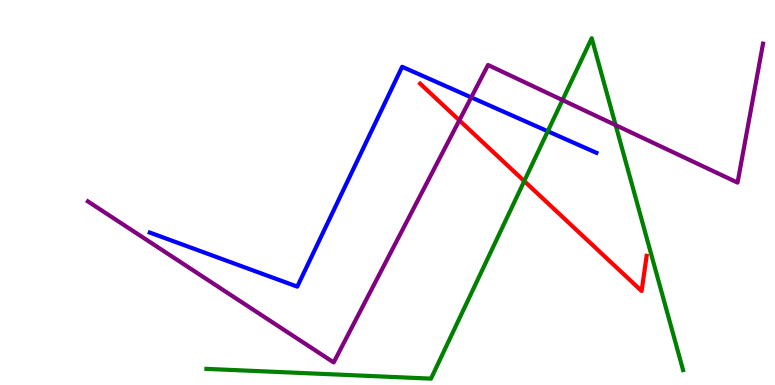[{'lines': ['blue', 'red'], 'intersections': []}, {'lines': ['green', 'red'], 'intersections': [{'x': 6.76, 'y': 5.3}]}, {'lines': ['purple', 'red'], 'intersections': [{'x': 5.93, 'y': 6.87}]}, {'lines': ['blue', 'green'], 'intersections': [{'x': 7.07, 'y': 6.59}]}, {'lines': ['blue', 'purple'], 'intersections': [{'x': 6.08, 'y': 7.47}]}, {'lines': ['green', 'purple'], 'intersections': [{'x': 7.26, 'y': 7.4}, {'x': 7.94, 'y': 6.75}]}]